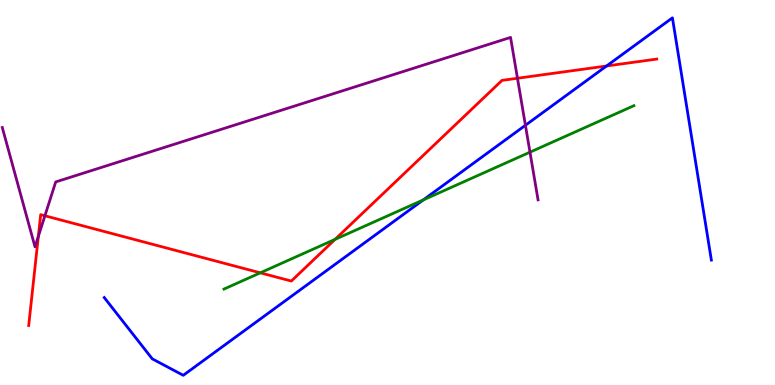[{'lines': ['blue', 'red'], 'intersections': [{'x': 7.83, 'y': 8.29}]}, {'lines': ['green', 'red'], 'intersections': [{'x': 3.36, 'y': 2.91}, {'x': 4.32, 'y': 3.78}]}, {'lines': ['purple', 'red'], 'intersections': [{'x': 0.495, 'y': 3.86}, {'x': 0.579, 'y': 4.4}, {'x': 6.68, 'y': 7.97}]}, {'lines': ['blue', 'green'], 'intersections': [{'x': 5.46, 'y': 4.81}]}, {'lines': ['blue', 'purple'], 'intersections': [{'x': 6.78, 'y': 6.75}]}, {'lines': ['green', 'purple'], 'intersections': [{'x': 6.84, 'y': 6.05}]}]